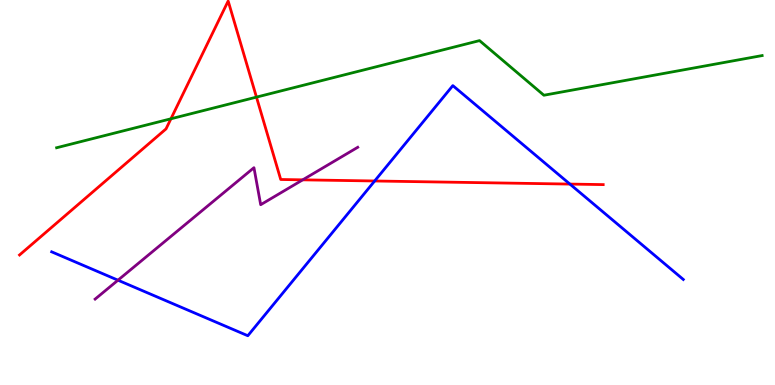[{'lines': ['blue', 'red'], 'intersections': [{'x': 4.83, 'y': 5.3}, {'x': 7.35, 'y': 5.22}]}, {'lines': ['green', 'red'], 'intersections': [{'x': 2.21, 'y': 6.91}, {'x': 3.31, 'y': 7.48}]}, {'lines': ['purple', 'red'], 'intersections': [{'x': 3.91, 'y': 5.33}]}, {'lines': ['blue', 'green'], 'intersections': []}, {'lines': ['blue', 'purple'], 'intersections': [{'x': 1.52, 'y': 2.72}]}, {'lines': ['green', 'purple'], 'intersections': []}]